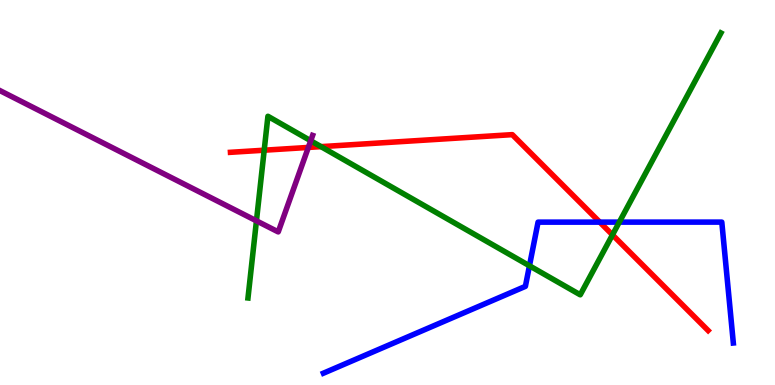[{'lines': ['blue', 'red'], 'intersections': [{'x': 7.74, 'y': 4.23}]}, {'lines': ['green', 'red'], 'intersections': [{'x': 3.41, 'y': 6.1}, {'x': 4.14, 'y': 6.19}, {'x': 7.9, 'y': 3.9}]}, {'lines': ['purple', 'red'], 'intersections': [{'x': 3.98, 'y': 6.17}]}, {'lines': ['blue', 'green'], 'intersections': [{'x': 6.83, 'y': 3.1}, {'x': 7.99, 'y': 4.23}]}, {'lines': ['blue', 'purple'], 'intersections': []}, {'lines': ['green', 'purple'], 'intersections': [{'x': 3.31, 'y': 4.26}, {'x': 4.01, 'y': 6.34}]}]